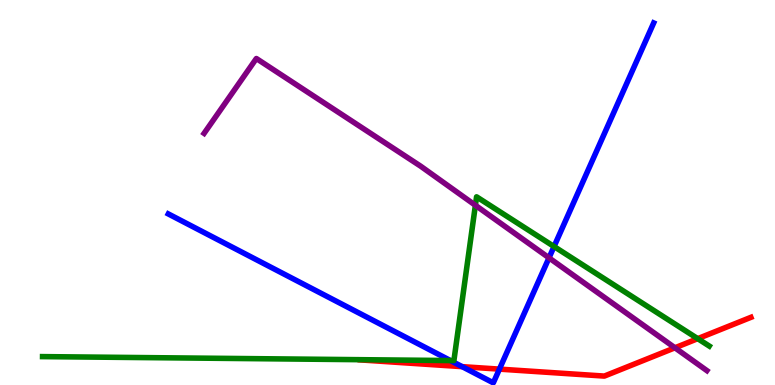[{'lines': ['blue', 'red'], 'intersections': [{'x': 5.96, 'y': 0.476}, {'x': 6.44, 'y': 0.412}]}, {'lines': ['green', 'red'], 'intersections': [{'x': 9.0, 'y': 1.2}]}, {'lines': ['purple', 'red'], 'intersections': [{'x': 8.71, 'y': 0.967}]}, {'lines': ['blue', 'green'], 'intersections': [{'x': 5.81, 'y': 0.635}, {'x': 7.15, 'y': 3.6}]}, {'lines': ['blue', 'purple'], 'intersections': [{'x': 7.08, 'y': 3.3}]}, {'lines': ['green', 'purple'], 'intersections': [{'x': 6.13, 'y': 4.67}]}]